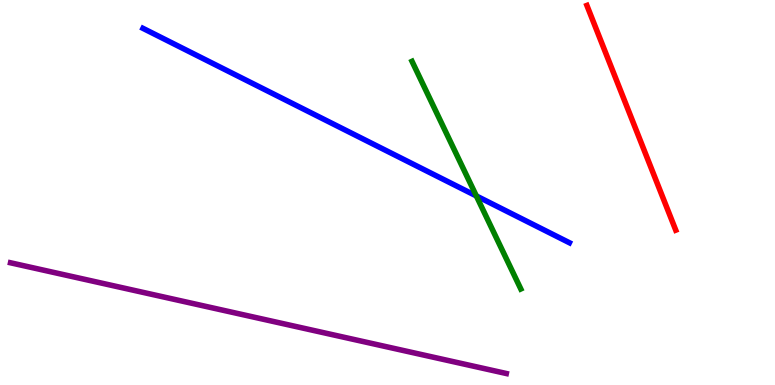[{'lines': ['blue', 'red'], 'intersections': []}, {'lines': ['green', 'red'], 'intersections': []}, {'lines': ['purple', 'red'], 'intersections': []}, {'lines': ['blue', 'green'], 'intersections': [{'x': 6.15, 'y': 4.91}]}, {'lines': ['blue', 'purple'], 'intersections': []}, {'lines': ['green', 'purple'], 'intersections': []}]